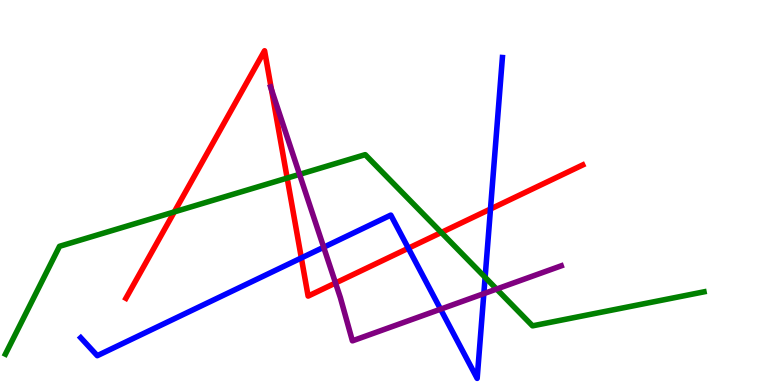[{'lines': ['blue', 'red'], 'intersections': [{'x': 3.89, 'y': 3.3}, {'x': 5.27, 'y': 3.55}, {'x': 6.33, 'y': 4.57}]}, {'lines': ['green', 'red'], 'intersections': [{'x': 2.25, 'y': 4.5}, {'x': 3.71, 'y': 5.38}, {'x': 5.69, 'y': 3.96}]}, {'lines': ['purple', 'red'], 'intersections': [{'x': 3.5, 'y': 7.67}, {'x': 4.33, 'y': 2.65}]}, {'lines': ['blue', 'green'], 'intersections': [{'x': 6.26, 'y': 2.8}]}, {'lines': ['blue', 'purple'], 'intersections': [{'x': 4.18, 'y': 3.58}, {'x': 5.68, 'y': 1.97}, {'x': 6.24, 'y': 2.37}]}, {'lines': ['green', 'purple'], 'intersections': [{'x': 3.87, 'y': 5.47}, {'x': 6.41, 'y': 2.49}]}]